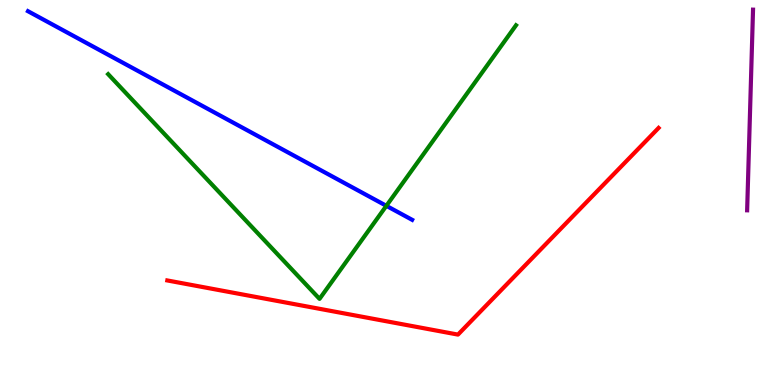[{'lines': ['blue', 'red'], 'intersections': []}, {'lines': ['green', 'red'], 'intersections': []}, {'lines': ['purple', 'red'], 'intersections': []}, {'lines': ['blue', 'green'], 'intersections': [{'x': 4.99, 'y': 4.65}]}, {'lines': ['blue', 'purple'], 'intersections': []}, {'lines': ['green', 'purple'], 'intersections': []}]